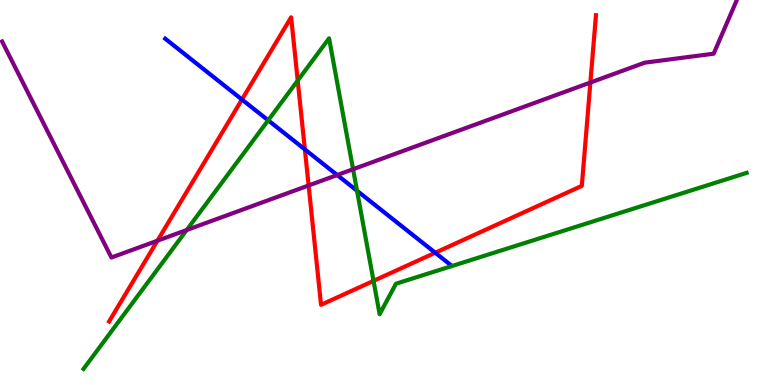[{'lines': ['blue', 'red'], 'intersections': [{'x': 3.12, 'y': 7.42}, {'x': 3.93, 'y': 6.12}, {'x': 5.62, 'y': 3.44}]}, {'lines': ['green', 'red'], 'intersections': [{'x': 3.84, 'y': 7.91}, {'x': 4.82, 'y': 2.7}]}, {'lines': ['purple', 'red'], 'intersections': [{'x': 2.03, 'y': 3.75}, {'x': 3.98, 'y': 5.18}, {'x': 7.62, 'y': 7.86}]}, {'lines': ['blue', 'green'], 'intersections': [{'x': 3.46, 'y': 6.87}, {'x': 4.61, 'y': 5.05}]}, {'lines': ['blue', 'purple'], 'intersections': [{'x': 4.35, 'y': 5.45}]}, {'lines': ['green', 'purple'], 'intersections': [{'x': 2.41, 'y': 4.03}, {'x': 4.56, 'y': 5.6}]}]